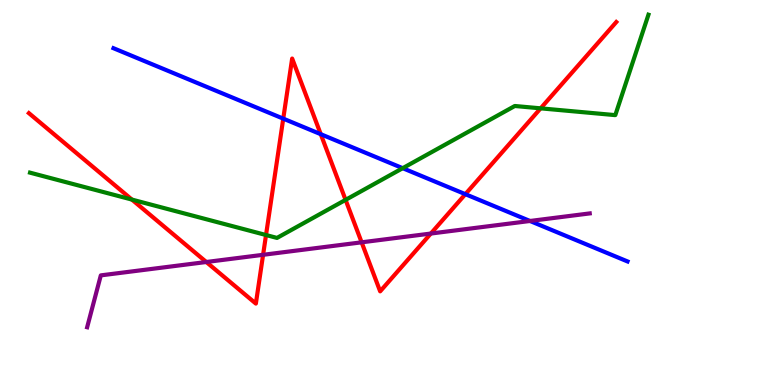[{'lines': ['blue', 'red'], 'intersections': [{'x': 3.65, 'y': 6.92}, {'x': 4.14, 'y': 6.51}, {'x': 6.0, 'y': 4.96}]}, {'lines': ['green', 'red'], 'intersections': [{'x': 1.7, 'y': 4.82}, {'x': 3.43, 'y': 3.9}, {'x': 4.46, 'y': 4.81}, {'x': 6.98, 'y': 7.19}]}, {'lines': ['purple', 'red'], 'intersections': [{'x': 2.66, 'y': 3.19}, {'x': 3.39, 'y': 3.38}, {'x': 4.67, 'y': 3.71}, {'x': 5.56, 'y': 3.93}]}, {'lines': ['blue', 'green'], 'intersections': [{'x': 5.2, 'y': 5.63}]}, {'lines': ['blue', 'purple'], 'intersections': [{'x': 6.84, 'y': 4.26}]}, {'lines': ['green', 'purple'], 'intersections': []}]